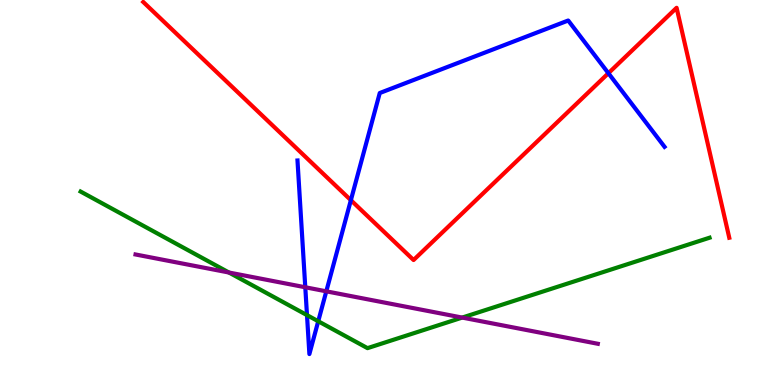[{'lines': ['blue', 'red'], 'intersections': [{'x': 4.53, 'y': 4.8}, {'x': 7.85, 'y': 8.1}]}, {'lines': ['green', 'red'], 'intersections': []}, {'lines': ['purple', 'red'], 'intersections': []}, {'lines': ['blue', 'green'], 'intersections': [{'x': 3.96, 'y': 1.82}, {'x': 4.11, 'y': 1.66}]}, {'lines': ['blue', 'purple'], 'intersections': [{'x': 3.94, 'y': 2.54}, {'x': 4.21, 'y': 2.43}]}, {'lines': ['green', 'purple'], 'intersections': [{'x': 2.95, 'y': 2.92}, {'x': 5.96, 'y': 1.75}]}]